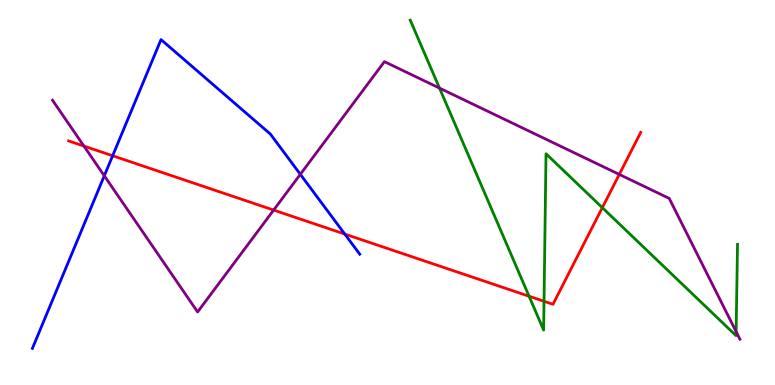[{'lines': ['blue', 'red'], 'intersections': [{'x': 1.45, 'y': 5.95}, {'x': 4.45, 'y': 3.92}]}, {'lines': ['green', 'red'], 'intersections': [{'x': 6.83, 'y': 2.31}, {'x': 7.02, 'y': 2.17}, {'x': 7.77, 'y': 4.61}]}, {'lines': ['purple', 'red'], 'intersections': [{'x': 1.08, 'y': 6.21}, {'x': 3.53, 'y': 4.54}, {'x': 7.99, 'y': 5.47}]}, {'lines': ['blue', 'green'], 'intersections': []}, {'lines': ['blue', 'purple'], 'intersections': [{'x': 1.35, 'y': 5.43}, {'x': 3.88, 'y': 5.47}]}, {'lines': ['green', 'purple'], 'intersections': [{'x': 5.67, 'y': 7.71}, {'x': 9.5, 'y': 1.39}]}]